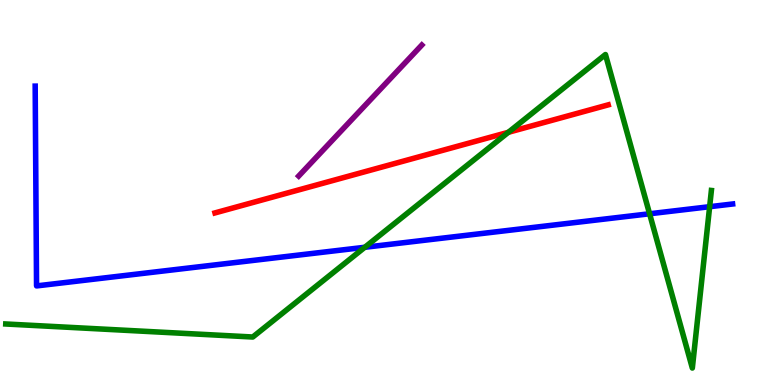[{'lines': ['blue', 'red'], 'intersections': []}, {'lines': ['green', 'red'], 'intersections': [{'x': 6.56, 'y': 6.56}]}, {'lines': ['purple', 'red'], 'intersections': []}, {'lines': ['blue', 'green'], 'intersections': [{'x': 4.71, 'y': 3.58}, {'x': 8.38, 'y': 4.45}, {'x': 9.16, 'y': 4.63}]}, {'lines': ['blue', 'purple'], 'intersections': []}, {'lines': ['green', 'purple'], 'intersections': []}]